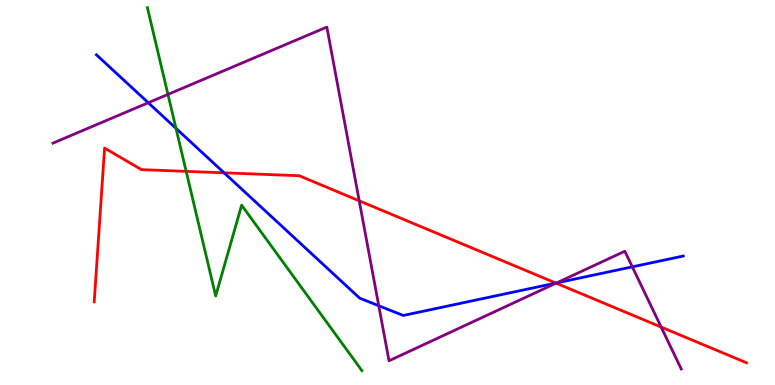[{'lines': ['blue', 'red'], 'intersections': [{'x': 2.89, 'y': 5.51}, {'x': 7.17, 'y': 2.65}]}, {'lines': ['green', 'red'], 'intersections': [{'x': 2.4, 'y': 5.55}]}, {'lines': ['purple', 'red'], 'intersections': [{'x': 4.64, 'y': 4.78}, {'x': 7.18, 'y': 2.65}, {'x': 8.53, 'y': 1.5}]}, {'lines': ['blue', 'green'], 'intersections': [{'x': 2.27, 'y': 6.67}]}, {'lines': ['blue', 'purple'], 'intersections': [{'x': 1.91, 'y': 7.33}, {'x': 4.89, 'y': 2.06}, {'x': 7.18, 'y': 2.65}, {'x': 8.16, 'y': 3.07}]}, {'lines': ['green', 'purple'], 'intersections': [{'x': 2.17, 'y': 7.55}]}]